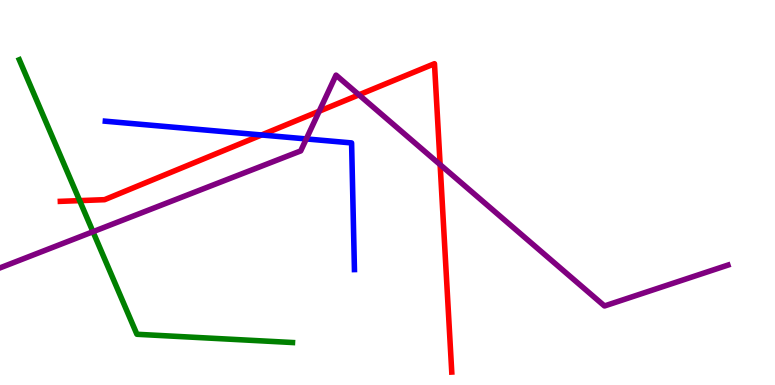[{'lines': ['blue', 'red'], 'intersections': [{'x': 3.37, 'y': 6.49}]}, {'lines': ['green', 'red'], 'intersections': [{'x': 1.03, 'y': 4.79}]}, {'lines': ['purple', 'red'], 'intersections': [{'x': 4.12, 'y': 7.11}, {'x': 4.63, 'y': 7.54}, {'x': 5.68, 'y': 5.72}]}, {'lines': ['blue', 'green'], 'intersections': []}, {'lines': ['blue', 'purple'], 'intersections': [{'x': 3.95, 'y': 6.39}]}, {'lines': ['green', 'purple'], 'intersections': [{'x': 1.2, 'y': 3.98}]}]